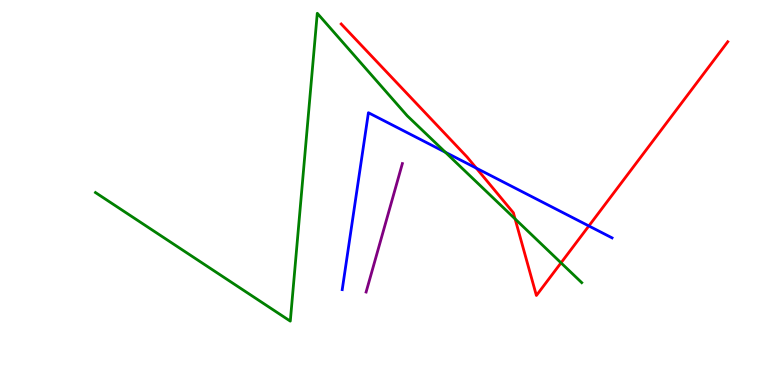[{'lines': ['blue', 'red'], 'intersections': [{'x': 6.15, 'y': 5.63}, {'x': 7.6, 'y': 4.13}]}, {'lines': ['green', 'red'], 'intersections': [{'x': 6.65, 'y': 4.31}, {'x': 7.24, 'y': 3.17}]}, {'lines': ['purple', 'red'], 'intersections': []}, {'lines': ['blue', 'green'], 'intersections': [{'x': 5.75, 'y': 6.05}]}, {'lines': ['blue', 'purple'], 'intersections': []}, {'lines': ['green', 'purple'], 'intersections': []}]